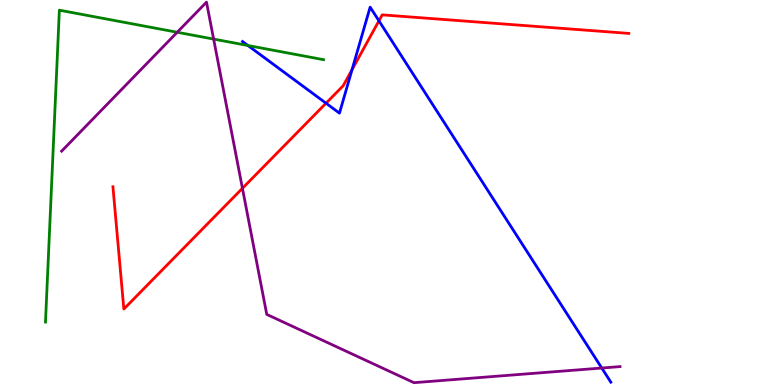[{'lines': ['blue', 'red'], 'intersections': [{'x': 4.21, 'y': 7.32}, {'x': 4.54, 'y': 8.19}, {'x': 4.89, 'y': 9.46}]}, {'lines': ['green', 'red'], 'intersections': []}, {'lines': ['purple', 'red'], 'intersections': [{'x': 3.13, 'y': 5.11}]}, {'lines': ['blue', 'green'], 'intersections': [{'x': 3.2, 'y': 8.82}]}, {'lines': ['blue', 'purple'], 'intersections': [{'x': 7.76, 'y': 0.441}]}, {'lines': ['green', 'purple'], 'intersections': [{'x': 2.29, 'y': 9.16}, {'x': 2.76, 'y': 8.98}]}]